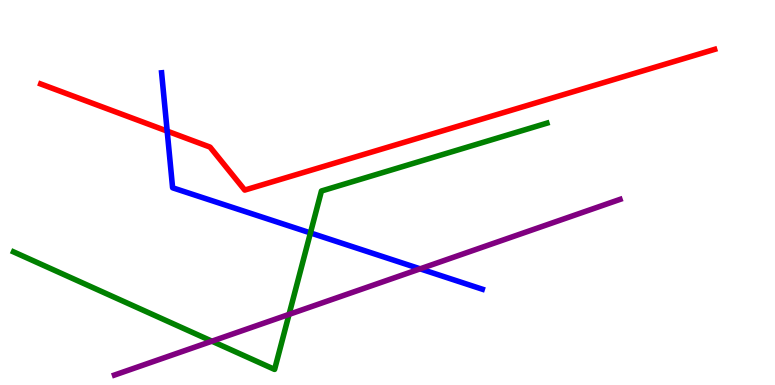[{'lines': ['blue', 'red'], 'intersections': [{'x': 2.16, 'y': 6.59}]}, {'lines': ['green', 'red'], 'intersections': []}, {'lines': ['purple', 'red'], 'intersections': []}, {'lines': ['blue', 'green'], 'intersections': [{'x': 4.01, 'y': 3.95}]}, {'lines': ['blue', 'purple'], 'intersections': [{'x': 5.42, 'y': 3.02}]}, {'lines': ['green', 'purple'], 'intersections': [{'x': 2.73, 'y': 1.14}, {'x': 3.73, 'y': 1.83}]}]